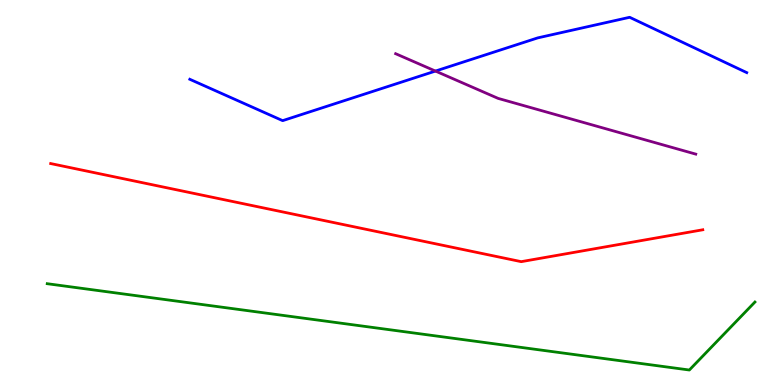[{'lines': ['blue', 'red'], 'intersections': []}, {'lines': ['green', 'red'], 'intersections': []}, {'lines': ['purple', 'red'], 'intersections': []}, {'lines': ['blue', 'green'], 'intersections': []}, {'lines': ['blue', 'purple'], 'intersections': [{'x': 5.62, 'y': 8.15}]}, {'lines': ['green', 'purple'], 'intersections': []}]